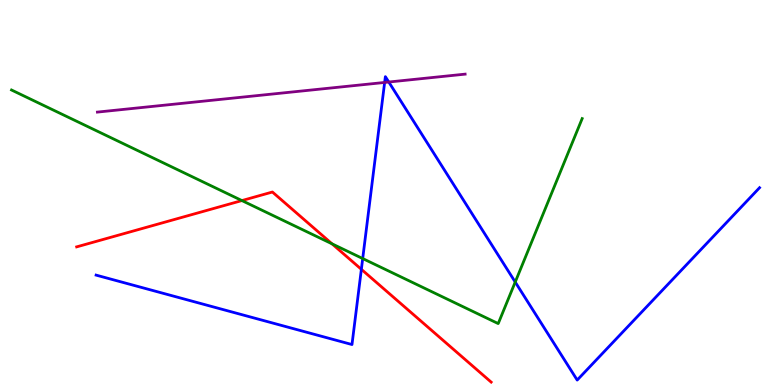[{'lines': ['blue', 'red'], 'intersections': [{'x': 4.66, 'y': 3.0}]}, {'lines': ['green', 'red'], 'intersections': [{'x': 3.12, 'y': 4.79}, {'x': 4.28, 'y': 3.67}]}, {'lines': ['purple', 'red'], 'intersections': []}, {'lines': ['blue', 'green'], 'intersections': [{'x': 4.68, 'y': 3.28}, {'x': 6.65, 'y': 2.67}]}, {'lines': ['blue', 'purple'], 'intersections': [{'x': 4.96, 'y': 7.86}, {'x': 5.02, 'y': 7.87}]}, {'lines': ['green', 'purple'], 'intersections': []}]